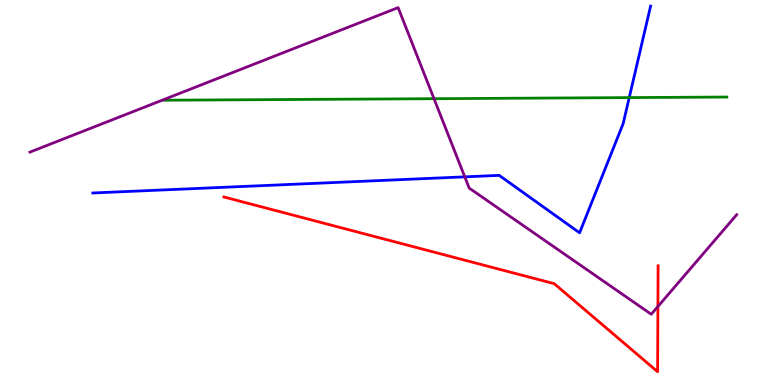[{'lines': ['blue', 'red'], 'intersections': []}, {'lines': ['green', 'red'], 'intersections': []}, {'lines': ['purple', 'red'], 'intersections': [{'x': 8.49, 'y': 2.04}]}, {'lines': ['blue', 'green'], 'intersections': [{'x': 8.12, 'y': 7.47}]}, {'lines': ['blue', 'purple'], 'intersections': [{'x': 6.0, 'y': 5.41}]}, {'lines': ['green', 'purple'], 'intersections': [{'x': 5.6, 'y': 7.44}]}]